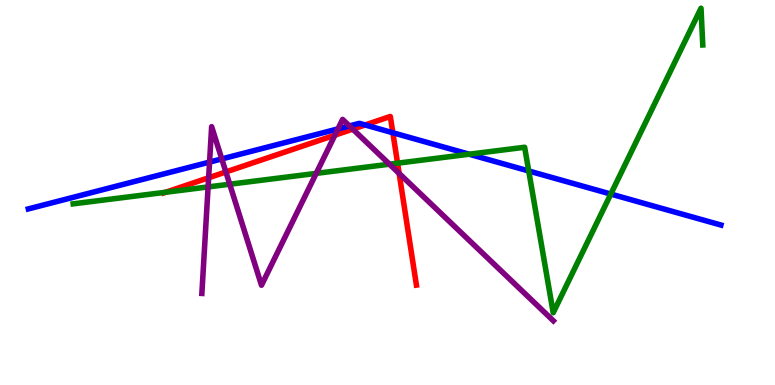[{'lines': ['blue', 'red'], 'intersections': [{'x': 4.71, 'y': 6.75}, {'x': 5.07, 'y': 6.55}]}, {'lines': ['green', 'red'], 'intersections': [{'x': 2.14, 'y': 5.01}, {'x': 5.13, 'y': 5.76}]}, {'lines': ['purple', 'red'], 'intersections': [{'x': 2.69, 'y': 5.38}, {'x': 2.91, 'y': 5.53}, {'x': 4.32, 'y': 6.49}, {'x': 4.55, 'y': 6.65}, {'x': 5.15, 'y': 5.5}]}, {'lines': ['blue', 'green'], 'intersections': [{'x': 6.05, 'y': 5.99}, {'x': 6.82, 'y': 5.56}, {'x': 7.88, 'y': 4.96}]}, {'lines': ['blue', 'purple'], 'intersections': [{'x': 2.7, 'y': 5.79}, {'x': 2.86, 'y': 5.87}, {'x': 4.36, 'y': 6.65}, {'x': 4.51, 'y': 6.73}]}, {'lines': ['green', 'purple'], 'intersections': [{'x': 2.69, 'y': 5.14}, {'x': 2.96, 'y': 5.22}, {'x': 4.08, 'y': 5.5}, {'x': 5.03, 'y': 5.74}]}]